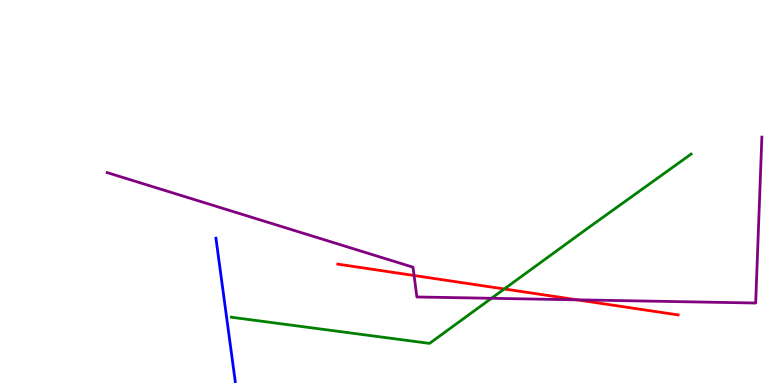[{'lines': ['blue', 'red'], 'intersections': []}, {'lines': ['green', 'red'], 'intersections': [{'x': 6.51, 'y': 2.49}]}, {'lines': ['purple', 'red'], 'intersections': [{'x': 5.34, 'y': 2.84}, {'x': 7.45, 'y': 2.21}]}, {'lines': ['blue', 'green'], 'intersections': []}, {'lines': ['blue', 'purple'], 'intersections': []}, {'lines': ['green', 'purple'], 'intersections': [{'x': 6.34, 'y': 2.25}]}]